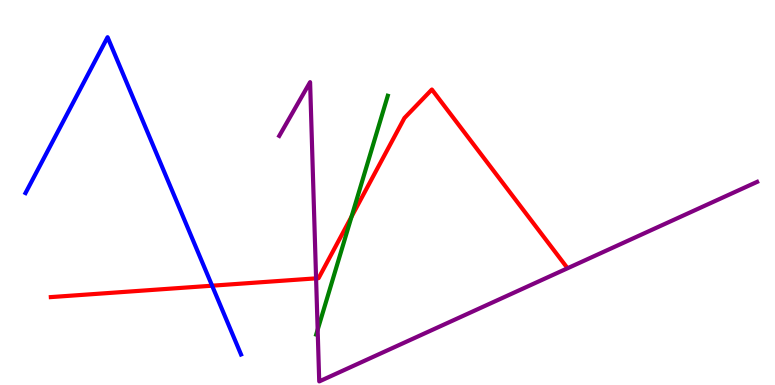[{'lines': ['blue', 'red'], 'intersections': [{'x': 2.74, 'y': 2.58}]}, {'lines': ['green', 'red'], 'intersections': [{'x': 4.54, 'y': 4.37}]}, {'lines': ['purple', 'red'], 'intersections': [{'x': 4.08, 'y': 2.77}]}, {'lines': ['blue', 'green'], 'intersections': []}, {'lines': ['blue', 'purple'], 'intersections': []}, {'lines': ['green', 'purple'], 'intersections': [{'x': 4.1, 'y': 1.44}]}]